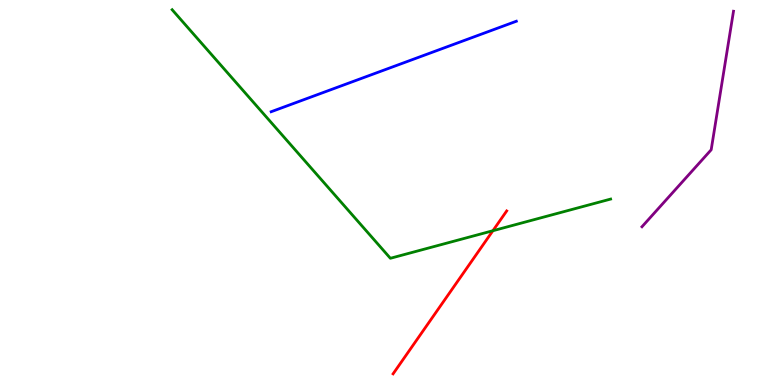[{'lines': ['blue', 'red'], 'intersections': []}, {'lines': ['green', 'red'], 'intersections': [{'x': 6.36, 'y': 4.01}]}, {'lines': ['purple', 'red'], 'intersections': []}, {'lines': ['blue', 'green'], 'intersections': []}, {'lines': ['blue', 'purple'], 'intersections': []}, {'lines': ['green', 'purple'], 'intersections': []}]